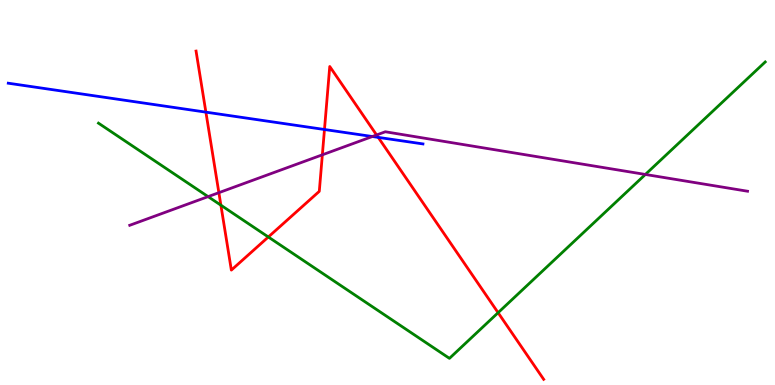[{'lines': ['blue', 'red'], 'intersections': [{'x': 2.66, 'y': 7.09}, {'x': 4.19, 'y': 6.64}, {'x': 4.88, 'y': 6.43}]}, {'lines': ['green', 'red'], 'intersections': [{'x': 2.85, 'y': 4.67}, {'x': 3.46, 'y': 3.84}, {'x': 6.43, 'y': 1.88}]}, {'lines': ['purple', 'red'], 'intersections': [{'x': 2.82, 'y': 5.0}, {'x': 4.16, 'y': 5.98}, {'x': 4.86, 'y': 6.49}]}, {'lines': ['blue', 'green'], 'intersections': []}, {'lines': ['blue', 'purple'], 'intersections': [{'x': 4.8, 'y': 6.45}]}, {'lines': ['green', 'purple'], 'intersections': [{'x': 2.69, 'y': 4.89}, {'x': 8.33, 'y': 5.47}]}]